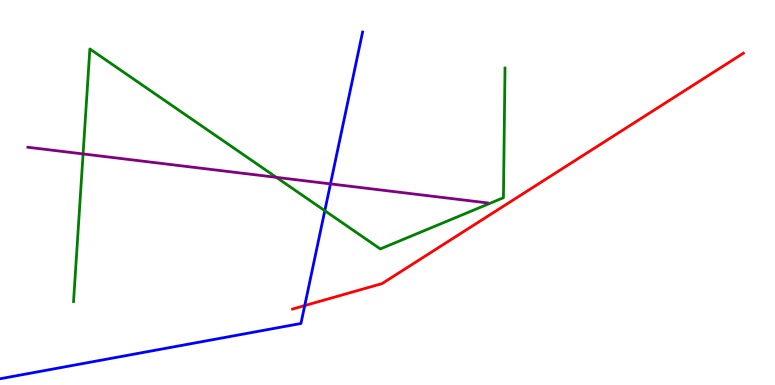[{'lines': ['blue', 'red'], 'intersections': [{'x': 3.93, 'y': 2.06}]}, {'lines': ['green', 'red'], 'intersections': []}, {'lines': ['purple', 'red'], 'intersections': []}, {'lines': ['blue', 'green'], 'intersections': [{'x': 4.19, 'y': 4.53}]}, {'lines': ['blue', 'purple'], 'intersections': [{'x': 4.26, 'y': 5.22}]}, {'lines': ['green', 'purple'], 'intersections': [{'x': 1.07, 'y': 6.0}, {'x': 3.57, 'y': 5.39}]}]